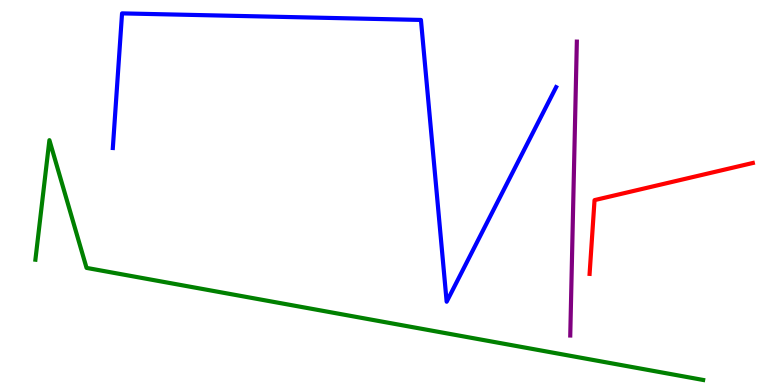[{'lines': ['blue', 'red'], 'intersections': []}, {'lines': ['green', 'red'], 'intersections': []}, {'lines': ['purple', 'red'], 'intersections': []}, {'lines': ['blue', 'green'], 'intersections': []}, {'lines': ['blue', 'purple'], 'intersections': []}, {'lines': ['green', 'purple'], 'intersections': []}]